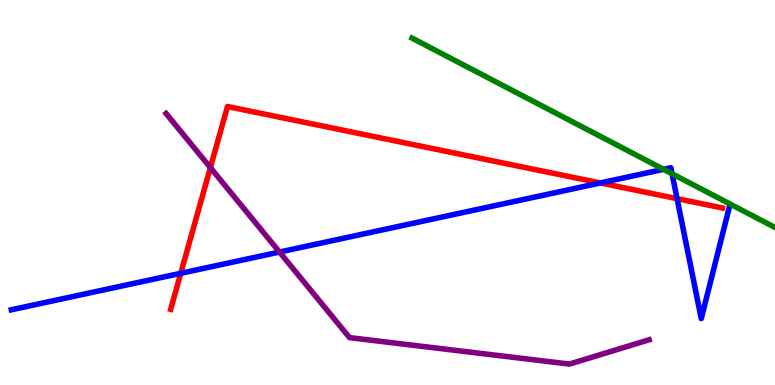[{'lines': ['blue', 'red'], 'intersections': [{'x': 2.33, 'y': 2.9}, {'x': 7.75, 'y': 5.25}, {'x': 8.74, 'y': 4.84}]}, {'lines': ['green', 'red'], 'intersections': []}, {'lines': ['purple', 'red'], 'intersections': [{'x': 2.71, 'y': 5.65}]}, {'lines': ['blue', 'green'], 'intersections': [{'x': 8.56, 'y': 5.6}, {'x': 8.67, 'y': 5.49}]}, {'lines': ['blue', 'purple'], 'intersections': [{'x': 3.61, 'y': 3.45}]}, {'lines': ['green', 'purple'], 'intersections': []}]